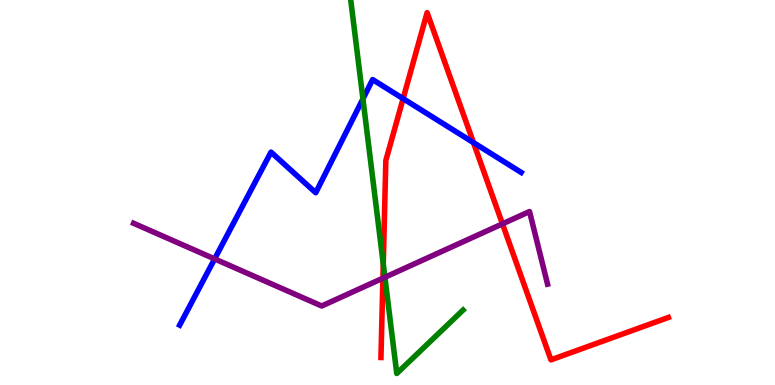[{'lines': ['blue', 'red'], 'intersections': [{'x': 5.2, 'y': 7.44}, {'x': 6.11, 'y': 6.3}]}, {'lines': ['green', 'red'], 'intersections': [{'x': 4.95, 'y': 3.14}]}, {'lines': ['purple', 'red'], 'intersections': [{'x': 4.94, 'y': 2.77}, {'x': 6.48, 'y': 4.19}]}, {'lines': ['blue', 'green'], 'intersections': [{'x': 4.68, 'y': 7.43}]}, {'lines': ['blue', 'purple'], 'intersections': [{'x': 2.77, 'y': 3.28}]}, {'lines': ['green', 'purple'], 'intersections': [{'x': 4.97, 'y': 2.8}]}]